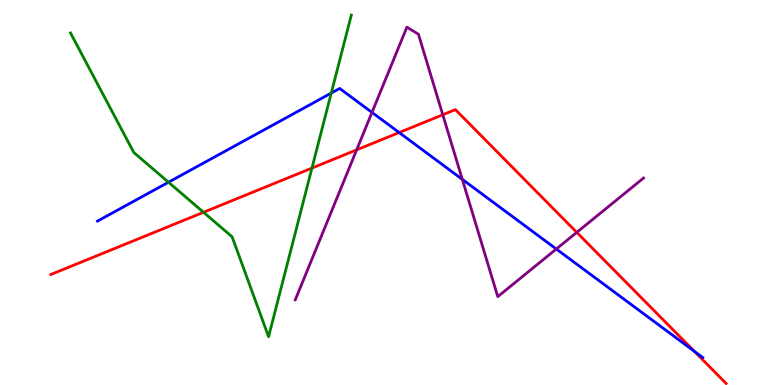[{'lines': ['blue', 'red'], 'intersections': [{'x': 5.15, 'y': 6.56}, {'x': 8.96, 'y': 0.875}]}, {'lines': ['green', 'red'], 'intersections': [{'x': 2.63, 'y': 4.49}, {'x': 4.03, 'y': 5.63}]}, {'lines': ['purple', 'red'], 'intersections': [{'x': 4.6, 'y': 6.11}, {'x': 5.71, 'y': 7.02}, {'x': 7.44, 'y': 3.96}]}, {'lines': ['blue', 'green'], 'intersections': [{'x': 2.17, 'y': 5.27}, {'x': 4.27, 'y': 7.58}]}, {'lines': ['blue', 'purple'], 'intersections': [{'x': 4.8, 'y': 7.08}, {'x': 5.97, 'y': 5.34}, {'x': 7.18, 'y': 3.53}]}, {'lines': ['green', 'purple'], 'intersections': []}]